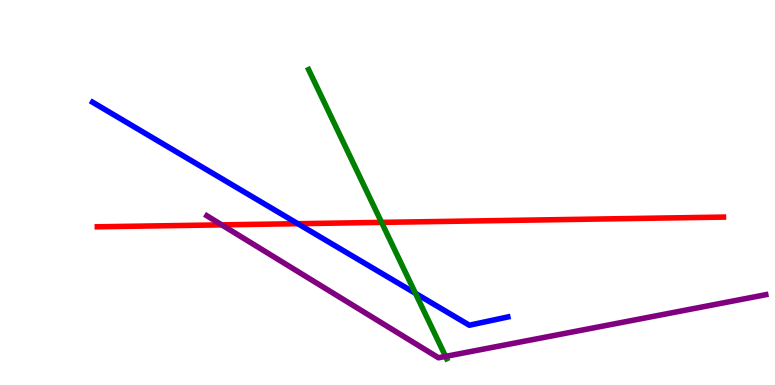[{'lines': ['blue', 'red'], 'intersections': [{'x': 3.84, 'y': 4.19}]}, {'lines': ['green', 'red'], 'intersections': [{'x': 4.92, 'y': 4.22}]}, {'lines': ['purple', 'red'], 'intersections': [{'x': 2.86, 'y': 4.16}]}, {'lines': ['blue', 'green'], 'intersections': [{'x': 5.36, 'y': 2.38}]}, {'lines': ['blue', 'purple'], 'intersections': []}, {'lines': ['green', 'purple'], 'intersections': [{'x': 5.75, 'y': 0.743}]}]